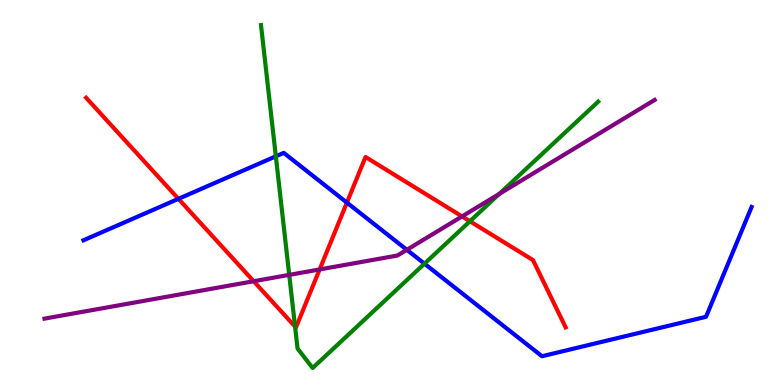[{'lines': ['blue', 'red'], 'intersections': [{'x': 2.3, 'y': 4.84}, {'x': 4.48, 'y': 4.74}]}, {'lines': ['green', 'red'], 'intersections': [{'x': 3.81, 'y': 1.52}, {'x': 6.06, 'y': 4.25}]}, {'lines': ['purple', 'red'], 'intersections': [{'x': 3.27, 'y': 2.7}, {'x': 4.12, 'y': 3.0}, {'x': 5.96, 'y': 4.38}]}, {'lines': ['blue', 'green'], 'intersections': [{'x': 3.56, 'y': 5.94}, {'x': 5.48, 'y': 3.15}]}, {'lines': ['blue', 'purple'], 'intersections': [{'x': 5.25, 'y': 3.51}]}, {'lines': ['green', 'purple'], 'intersections': [{'x': 3.73, 'y': 2.86}, {'x': 6.44, 'y': 4.96}]}]